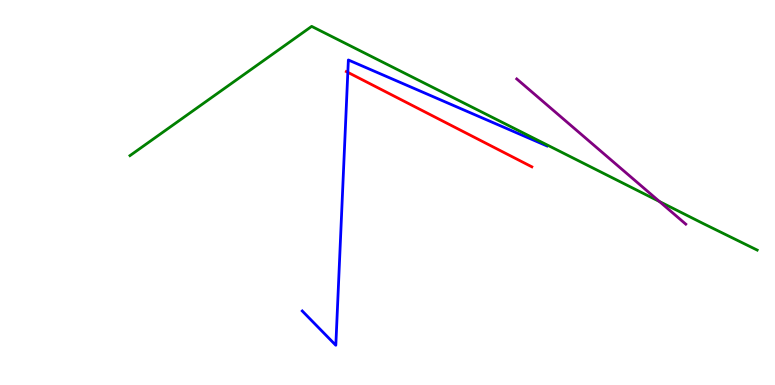[{'lines': ['blue', 'red'], 'intersections': [{'x': 4.49, 'y': 8.12}]}, {'lines': ['green', 'red'], 'intersections': []}, {'lines': ['purple', 'red'], 'intersections': []}, {'lines': ['blue', 'green'], 'intersections': []}, {'lines': ['blue', 'purple'], 'intersections': []}, {'lines': ['green', 'purple'], 'intersections': [{'x': 8.51, 'y': 4.77}]}]